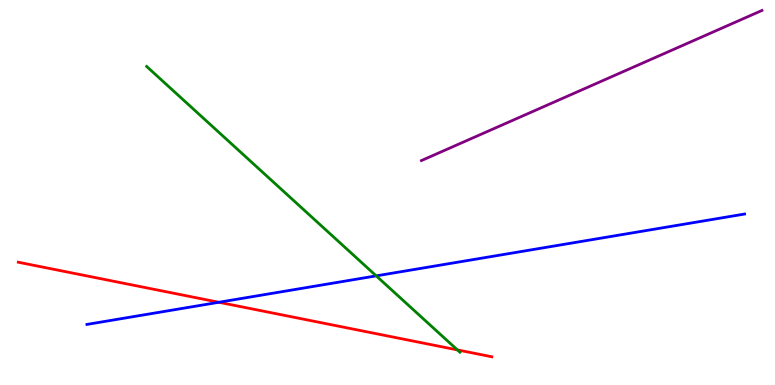[{'lines': ['blue', 'red'], 'intersections': [{'x': 2.82, 'y': 2.15}]}, {'lines': ['green', 'red'], 'intersections': [{'x': 5.9, 'y': 0.912}]}, {'lines': ['purple', 'red'], 'intersections': []}, {'lines': ['blue', 'green'], 'intersections': [{'x': 4.85, 'y': 2.83}]}, {'lines': ['blue', 'purple'], 'intersections': []}, {'lines': ['green', 'purple'], 'intersections': []}]